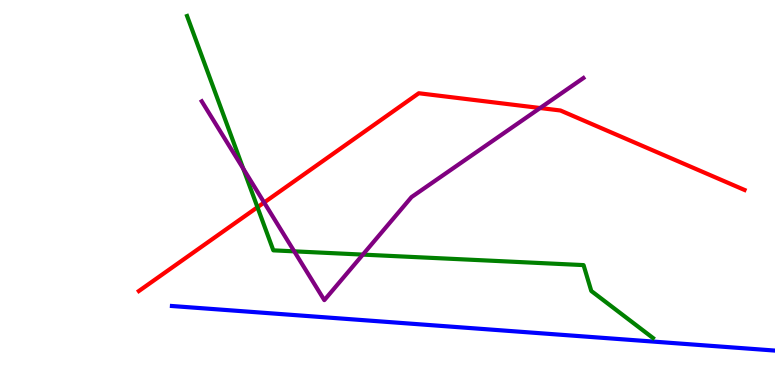[{'lines': ['blue', 'red'], 'intersections': []}, {'lines': ['green', 'red'], 'intersections': [{'x': 3.32, 'y': 4.62}]}, {'lines': ['purple', 'red'], 'intersections': [{'x': 3.41, 'y': 4.74}, {'x': 6.97, 'y': 7.19}]}, {'lines': ['blue', 'green'], 'intersections': []}, {'lines': ['blue', 'purple'], 'intersections': []}, {'lines': ['green', 'purple'], 'intersections': [{'x': 3.14, 'y': 5.62}, {'x': 3.8, 'y': 3.47}, {'x': 4.68, 'y': 3.39}]}]